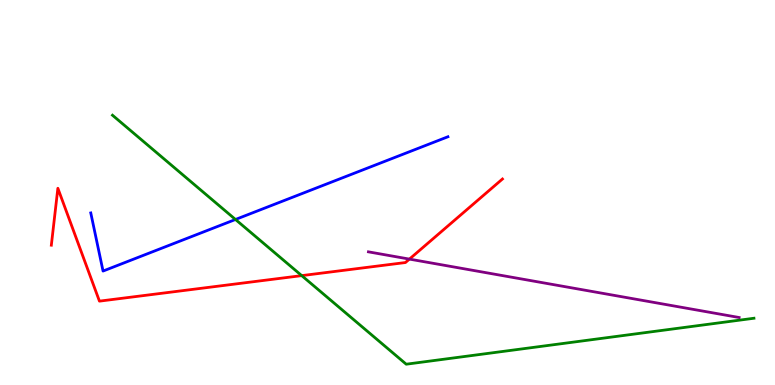[{'lines': ['blue', 'red'], 'intersections': []}, {'lines': ['green', 'red'], 'intersections': [{'x': 3.89, 'y': 2.84}]}, {'lines': ['purple', 'red'], 'intersections': [{'x': 5.28, 'y': 3.27}]}, {'lines': ['blue', 'green'], 'intersections': [{'x': 3.04, 'y': 4.3}]}, {'lines': ['blue', 'purple'], 'intersections': []}, {'lines': ['green', 'purple'], 'intersections': []}]